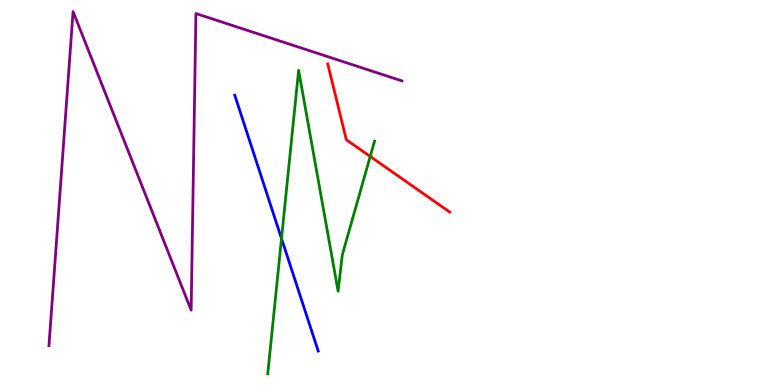[{'lines': ['blue', 'red'], 'intersections': []}, {'lines': ['green', 'red'], 'intersections': [{'x': 4.78, 'y': 5.94}]}, {'lines': ['purple', 'red'], 'intersections': []}, {'lines': ['blue', 'green'], 'intersections': [{'x': 3.63, 'y': 3.8}]}, {'lines': ['blue', 'purple'], 'intersections': []}, {'lines': ['green', 'purple'], 'intersections': []}]